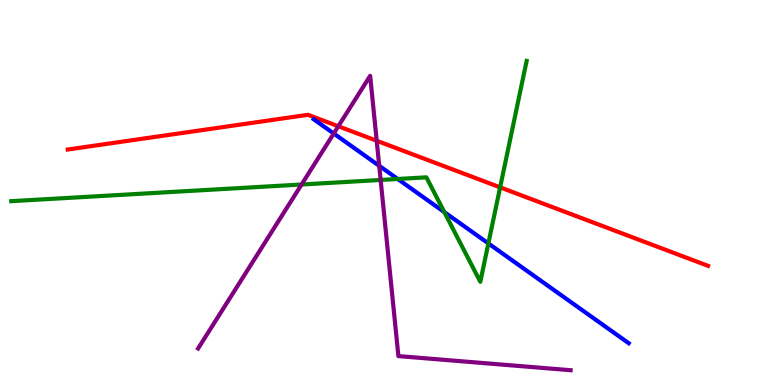[{'lines': ['blue', 'red'], 'intersections': []}, {'lines': ['green', 'red'], 'intersections': [{'x': 6.45, 'y': 5.13}]}, {'lines': ['purple', 'red'], 'intersections': [{'x': 4.37, 'y': 6.72}, {'x': 4.86, 'y': 6.34}]}, {'lines': ['blue', 'green'], 'intersections': [{'x': 5.13, 'y': 5.35}, {'x': 5.73, 'y': 4.49}, {'x': 6.3, 'y': 3.68}]}, {'lines': ['blue', 'purple'], 'intersections': [{'x': 4.31, 'y': 6.53}, {'x': 4.89, 'y': 5.69}]}, {'lines': ['green', 'purple'], 'intersections': [{'x': 3.89, 'y': 5.21}, {'x': 4.91, 'y': 5.33}]}]